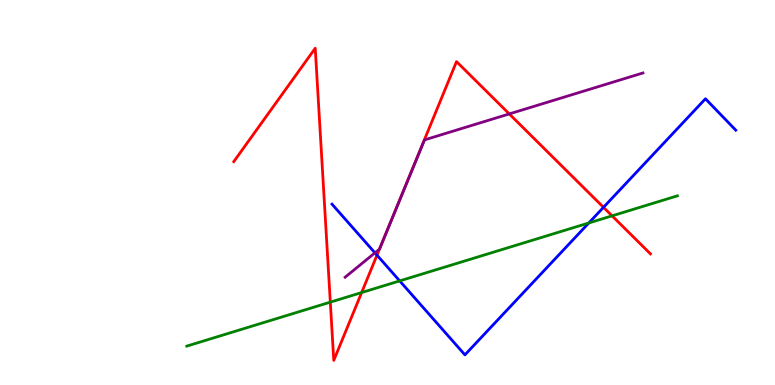[{'lines': ['blue', 'red'], 'intersections': [{'x': 4.86, 'y': 3.37}, {'x': 7.79, 'y': 4.61}]}, {'lines': ['green', 'red'], 'intersections': [{'x': 4.26, 'y': 2.15}, {'x': 4.67, 'y': 2.4}, {'x': 7.9, 'y': 4.39}]}, {'lines': ['purple', 'red'], 'intersections': [{'x': 4.9, 'y': 3.53}, {'x': 6.57, 'y': 7.04}]}, {'lines': ['blue', 'green'], 'intersections': [{'x': 5.16, 'y': 2.7}, {'x': 7.6, 'y': 4.21}]}, {'lines': ['blue', 'purple'], 'intersections': [{'x': 4.84, 'y': 3.43}]}, {'lines': ['green', 'purple'], 'intersections': []}]